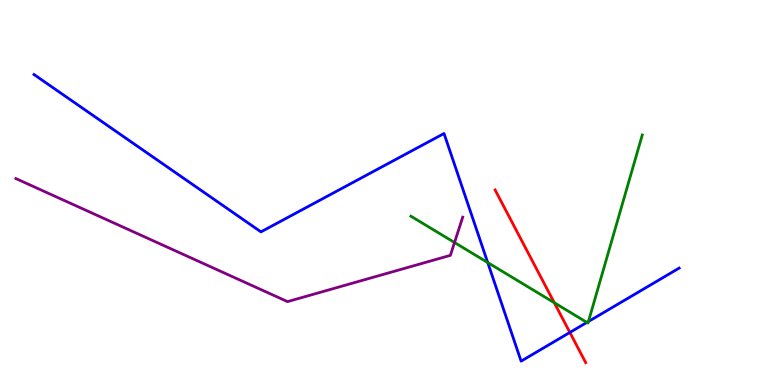[{'lines': ['blue', 'red'], 'intersections': [{'x': 7.35, 'y': 1.37}]}, {'lines': ['green', 'red'], 'intersections': [{'x': 7.15, 'y': 2.14}]}, {'lines': ['purple', 'red'], 'intersections': []}, {'lines': ['blue', 'green'], 'intersections': [{'x': 6.29, 'y': 3.18}, {'x': 7.57, 'y': 1.63}, {'x': 7.59, 'y': 1.65}]}, {'lines': ['blue', 'purple'], 'intersections': []}, {'lines': ['green', 'purple'], 'intersections': [{'x': 5.86, 'y': 3.7}]}]